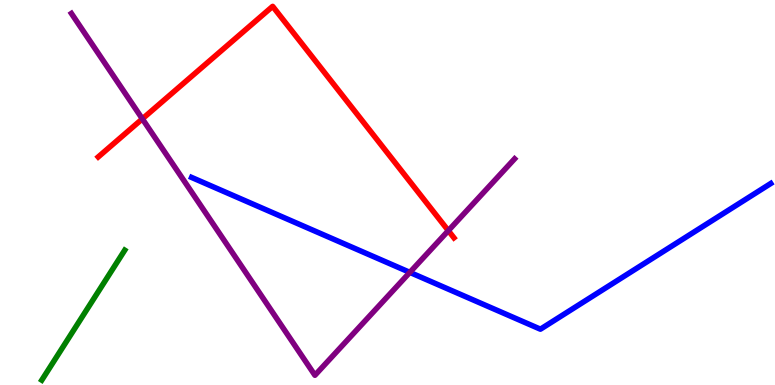[{'lines': ['blue', 'red'], 'intersections': []}, {'lines': ['green', 'red'], 'intersections': []}, {'lines': ['purple', 'red'], 'intersections': [{'x': 1.84, 'y': 6.91}, {'x': 5.78, 'y': 4.01}]}, {'lines': ['blue', 'green'], 'intersections': []}, {'lines': ['blue', 'purple'], 'intersections': [{'x': 5.29, 'y': 2.93}]}, {'lines': ['green', 'purple'], 'intersections': []}]